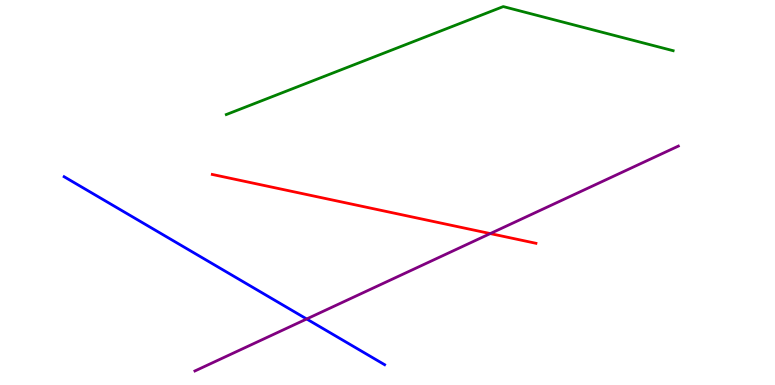[{'lines': ['blue', 'red'], 'intersections': []}, {'lines': ['green', 'red'], 'intersections': []}, {'lines': ['purple', 'red'], 'intersections': [{'x': 6.33, 'y': 3.93}]}, {'lines': ['blue', 'green'], 'intersections': []}, {'lines': ['blue', 'purple'], 'intersections': [{'x': 3.96, 'y': 1.71}]}, {'lines': ['green', 'purple'], 'intersections': []}]